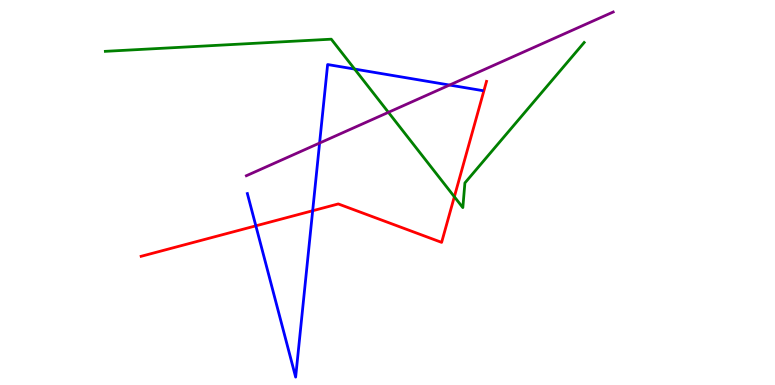[{'lines': ['blue', 'red'], 'intersections': [{'x': 3.3, 'y': 4.13}, {'x': 4.03, 'y': 4.53}]}, {'lines': ['green', 'red'], 'intersections': [{'x': 5.86, 'y': 4.89}]}, {'lines': ['purple', 'red'], 'intersections': []}, {'lines': ['blue', 'green'], 'intersections': [{'x': 4.58, 'y': 8.21}]}, {'lines': ['blue', 'purple'], 'intersections': [{'x': 4.12, 'y': 6.28}, {'x': 5.8, 'y': 7.79}]}, {'lines': ['green', 'purple'], 'intersections': [{'x': 5.01, 'y': 7.08}]}]